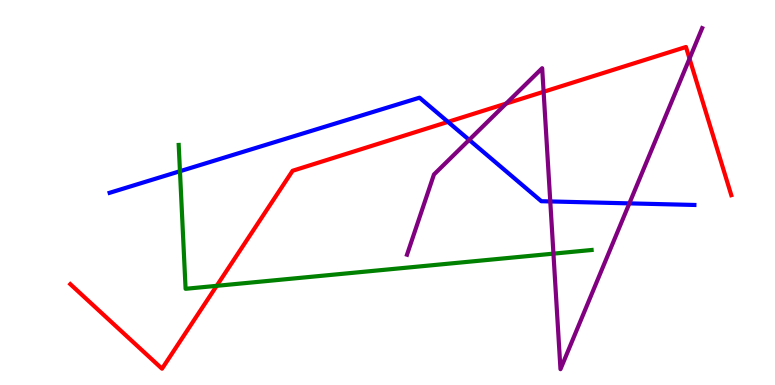[{'lines': ['blue', 'red'], 'intersections': [{'x': 5.78, 'y': 6.83}]}, {'lines': ['green', 'red'], 'intersections': [{'x': 2.8, 'y': 2.58}]}, {'lines': ['purple', 'red'], 'intersections': [{'x': 6.53, 'y': 7.31}, {'x': 7.01, 'y': 7.62}, {'x': 8.9, 'y': 8.48}]}, {'lines': ['blue', 'green'], 'intersections': [{'x': 2.32, 'y': 5.55}]}, {'lines': ['blue', 'purple'], 'intersections': [{'x': 6.05, 'y': 6.37}, {'x': 7.1, 'y': 4.77}, {'x': 8.12, 'y': 4.72}]}, {'lines': ['green', 'purple'], 'intersections': [{'x': 7.14, 'y': 3.41}]}]